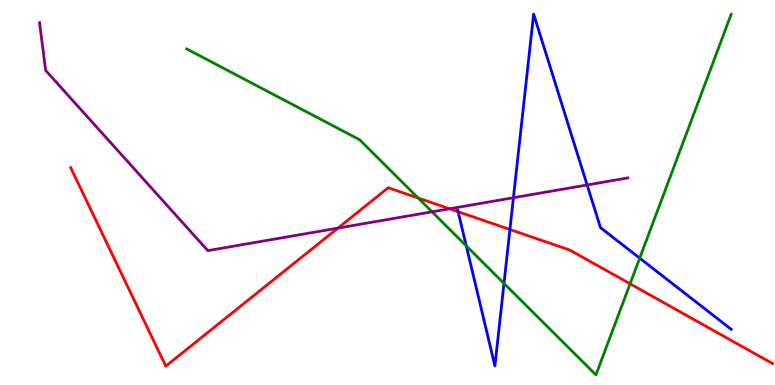[{'lines': ['blue', 'red'], 'intersections': [{'x': 5.91, 'y': 4.5}, {'x': 6.58, 'y': 4.04}]}, {'lines': ['green', 'red'], 'intersections': [{'x': 5.4, 'y': 4.86}, {'x': 8.13, 'y': 2.63}]}, {'lines': ['purple', 'red'], 'intersections': [{'x': 4.36, 'y': 4.07}, {'x': 5.8, 'y': 4.58}]}, {'lines': ['blue', 'green'], 'intersections': [{'x': 6.02, 'y': 3.61}, {'x': 6.5, 'y': 2.64}, {'x': 8.25, 'y': 3.29}]}, {'lines': ['blue', 'purple'], 'intersections': [{'x': 6.62, 'y': 4.86}, {'x': 7.58, 'y': 5.2}]}, {'lines': ['green', 'purple'], 'intersections': [{'x': 5.57, 'y': 4.5}]}]